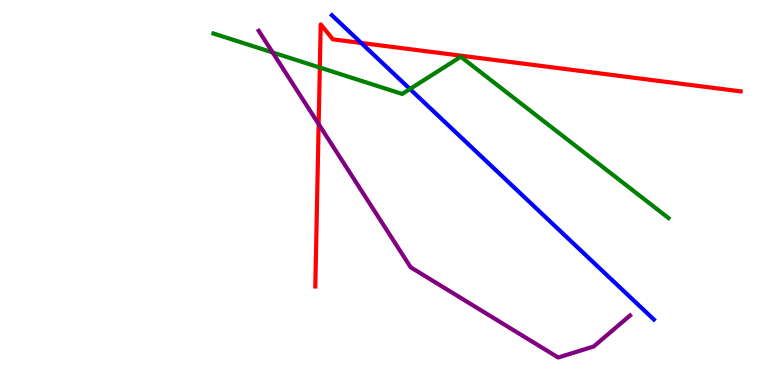[{'lines': ['blue', 'red'], 'intersections': [{'x': 4.66, 'y': 8.88}]}, {'lines': ['green', 'red'], 'intersections': [{'x': 4.13, 'y': 8.25}]}, {'lines': ['purple', 'red'], 'intersections': [{'x': 4.11, 'y': 6.78}]}, {'lines': ['blue', 'green'], 'intersections': [{'x': 5.29, 'y': 7.69}]}, {'lines': ['blue', 'purple'], 'intersections': []}, {'lines': ['green', 'purple'], 'intersections': [{'x': 3.52, 'y': 8.64}]}]